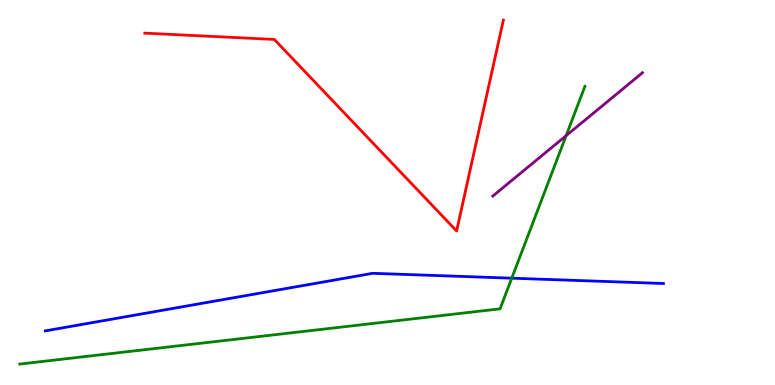[{'lines': ['blue', 'red'], 'intersections': []}, {'lines': ['green', 'red'], 'intersections': []}, {'lines': ['purple', 'red'], 'intersections': []}, {'lines': ['blue', 'green'], 'intersections': [{'x': 6.6, 'y': 2.77}]}, {'lines': ['blue', 'purple'], 'intersections': []}, {'lines': ['green', 'purple'], 'intersections': [{'x': 7.3, 'y': 6.48}]}]